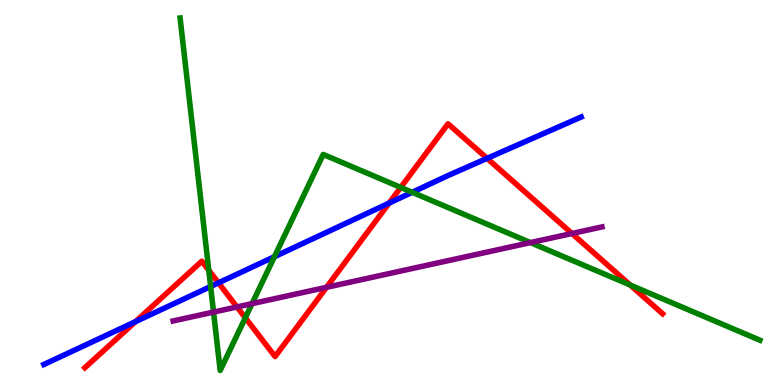[{'lines': ['blue', 'red'], 'intersections': [{'x': 1.75, 'y': 1.65}, {'x': 2.82, 'y': 2.65}, {'x': 5.02, 'y': 4.72}, {'x': 6.28, 'y': 5.89}]}, {'lines': ['green', 'red'], 'intersections': [{'x': 2.69, 'y': 2.98}, {'x': 3.17, 'y': 1.75}, {'x': 5.17, 'y': 5.13}, {'x': 8.13, 'y': 2.6}]}, {'lines': ['purple', 'red'], 'intersections': [{'x': 3.06, 'y': 2.03}, {'x': 4.21, 'y': 2.54}, {'x': 7.38, 'y': 3.94}]}, {'lines': ['blue', 'green'], 'intersections': [{'x': 2.72, 'y': 2.56}, {'x': 3.54, 'y': 3.33}, {'x': 5.32, 'y': 5.01}]}, {'lines': ['blue', 'purple'], 'intersections': []}, {'lines': ['green', 'purple'], 'intersections': [{'x': 2.76, 'y': 1.89}, {'x': 3.25, 'y': 2.11}, {'x': 6.84, 'y': 3.7}]}]